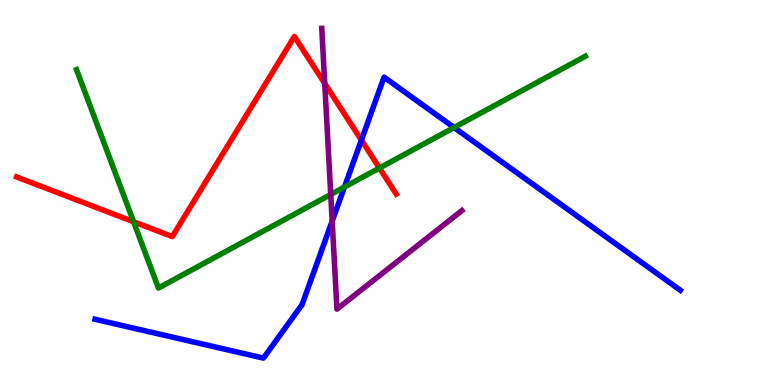[{'lines': ['blue', 'red'], 'intersections': [{'x': 4.66, 'y': 6.36}]}, {'lines': ['green', 'red'], 'intersections': [{'x': 1.72, 'y': 4.24}, {'x': 4.9, 'y': 5.64}]}, {'lines': ['purple', 'red'], 'intersections': [{'x': 4.19, 'y': 7.83}]}, {'lines': ['blue', 'green'], 'intersections': [{'x': 4.44, 'y': 5.14}, {'x': 5.86, 'y': 6.69}]}, {'lines': ['blue', 'purple'], 'intersections': [{'x': 4.29, 'y': 4.26}]}, {'lines': ['green', 'purple'], 'intersections': [{'x': 4.27, 'y': 4.95}]}]